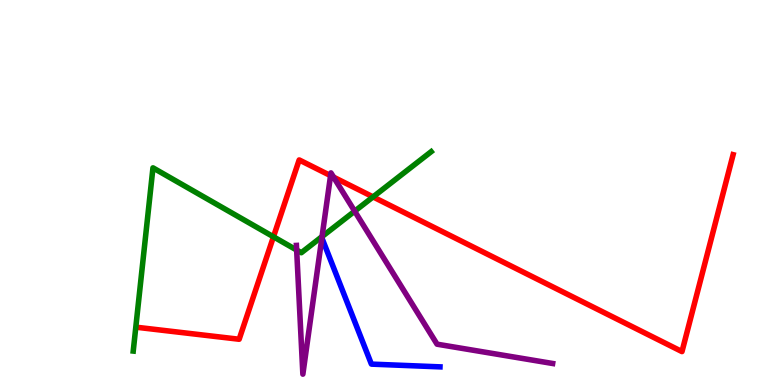[{'lines': ['blue', 'red'], 'intersections': []}, {'lines': ['green', 'red'], 'intersections': [{'x': 3.53, 'y': 3.85}, {'x': 4.81, 'y': 4.89}]}, {'lines': ['purple', 'red'], 'intersections': [{'x': 4.27, 'y': 5.44}, {'x': 4.3, 'y': 5.4}]}, {'lines': ['blue', 'green'], 'intersections': []}, {'lines': ['blue', 'purple'], 'intersections': [{'x': 4.15, 'y': 3.82}]}, {'lines': ['green', 'purple'], 'intersections': [{'x': 3.83, 'y': 3.51}, {'x': 4.16, 'y': 3.86}, {'x': 4.58, 'y': 4.51}]}]